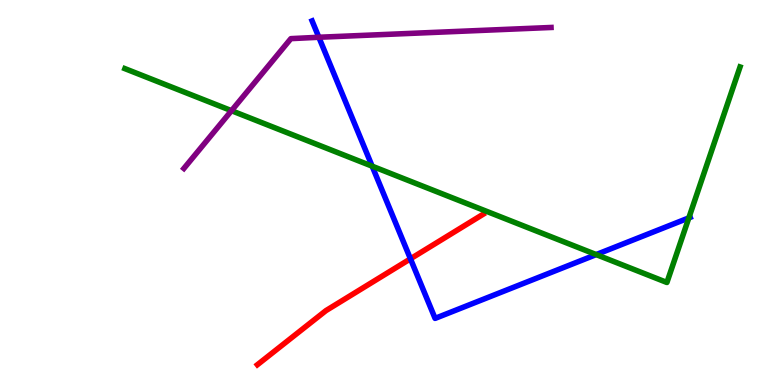[{'lines': ['blue', 'red'], 'intersections': [{'x': 5.3, 'y': 3.28}]}, {'lines': ['green', 'red'], 'intersections': []}, {'lines': ['purple', 'red'], 'intersections': []}, {'lines': ['blue', 'green'], 'intersections': [{'x': 4.8, 'y': 5.68}, {'x': 7.69, 'y': 3.39}, {'x': 8.89, 'y': 4.34}]}, {'lines': ['blue', 'purple'], 'intersections': [{'x': 4.11, 'y': 9.03}]}, {'lines': ['green', 'purple'], 'intersections': [{'x': 2.99, 'y': 7.12}]}]